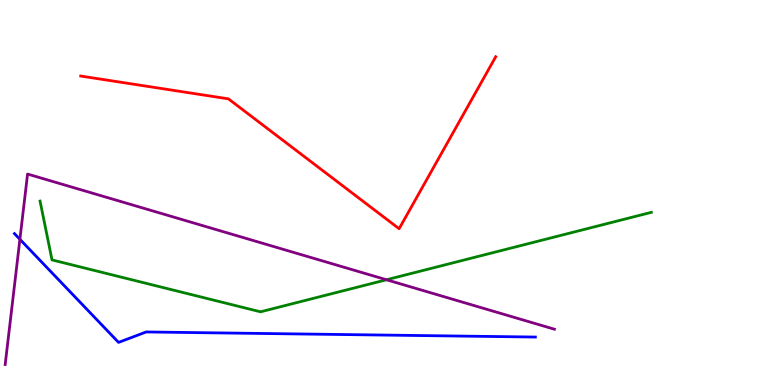[{'lines': ['blue', 'red'], 'intersections': []}, {'lines': ['green', 'red'], 'intersections': []}, {'lines': ['purple', 'red'], 'intersections': []}, {'lines': ['blue', 'green'], 'intersections': []}, {'lines': ['blue', 'purple'], 'intersections': [{'x': 0.257, 'y': 3.78}]}, {'lines': ['green', 'purple'], 'intersections': [{'x': 4.99, 'y': 2.73}]}]